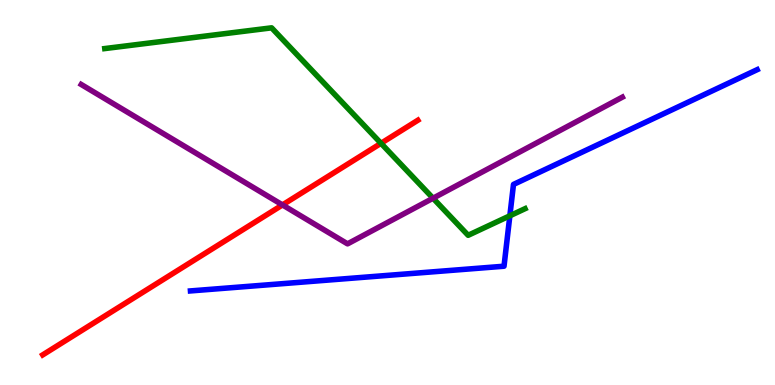[{'lines': ['blue', 'red'], 'intersections': []}, {'lines': ['green', 'red'], 'intersections': [{'x': 4.92, 'y': 6.28}]}, {'lines': ['purple', 'red'], 'intersections': [{'x': 3.64, 'y': 4.68}]}, {'lines': ['blue', 'green'], 'intersections': [{'x': 6.58, 'y': 4.39}]}, {'lines': ['blue', 'purple'], 'intersections': []}, {'lines': ['green', 'purple'], 'intersections': [{'x': 5.59, 'y': 4.85}]}]